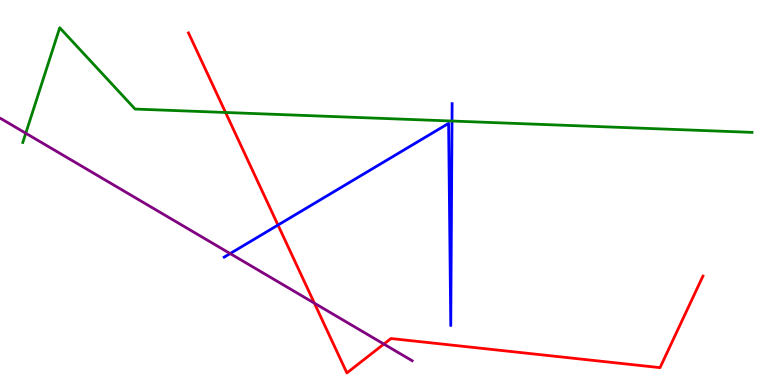[{'lines': ['blue', 'red'], 'intersections': [{'x': 3.59, 'y': 4.15}]}, {'lines': ['green', 'red'], 'intersections': [{'x': 2.91, 'y': 7.08}]}, {'lines': ['purple', 'red'], 'intersections': [{'x': 4.06, 'y': 2.13}, {'x': 4.95, 'y': 1.06}]}, {'lines': ['blue', 'green'], 'intersections': [{'x': 5.83, 'y': 6.86}]}, {'lines': ['blue', 'purple'], 'intersections': [{'x': 2.97, 'y': 3.41}]}, {'lines': ['green', 'purple'], 'intersections': [{'x': 0.332, 'y': 6.54}]}]